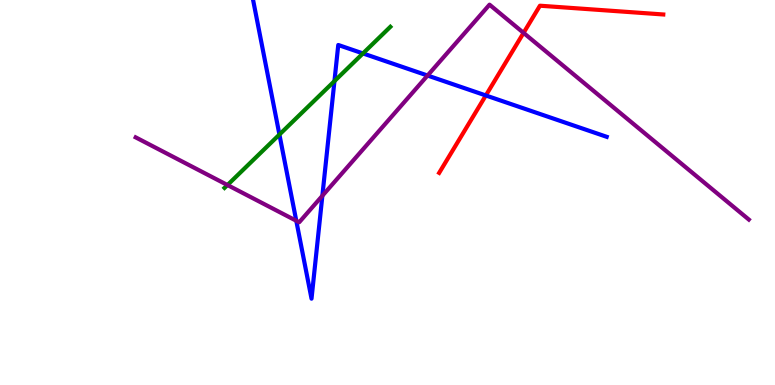[{'lines': ['blue', 'red'], 'intersections': [{'x': 6.27, 'y': 7.52}]}, {'lines': ['green', 'red'], 'intersections': []}, {'lines': ['purple', 'red'], 'intersections': [{'x': 6.76, 'y': 9.15}]}, {'lines': ['blue', 'green'], 'intersections': [{'x': 3.61, 'y': 6.5}, {'x': 4.32, 'y': 7.89}, {'x': 4.68, 'y': 8.61}]}, {'lines': ['blue', 'purple'], 'intersections': [{'x': 3.82, 'y': 4.27}, {'x': 4.16, 'y': 4.91}, {'x': 5.52, 'y': 8.04}]}, {'lines': ['green', 'purple'], 'intersections': [{'x': 2.93, 'y': 5.19}]}]